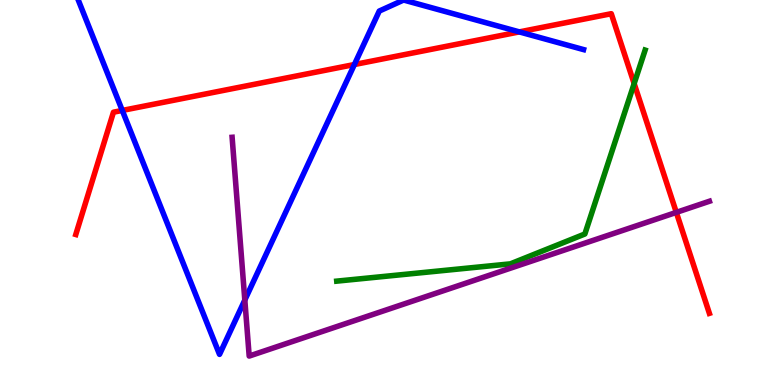[{'lines': ['blue', 'red'], 'intersections': [{'x': 1.58, 'y': 7.13}, {'x': 4.57, 'y': 8.32}, {'x': 6.7, 'y': 9.17}]}, {'lines': ['green', 'red'], 'intersections': [{'x': 8.18, 'y': 7.83}]}, {'lines': ['purple', 'red'], 'intersections': [{'x': 8.73, 'y': 4.48}]}, {'lines': ['blue', 'green'], 'intersections': []}, {'lines': ['blue', 'purple'], 'intersections': [{'x': 3.16, 'y': 2.21}]}, {'lines': ['green', 'purple'], 'intersections': []}]